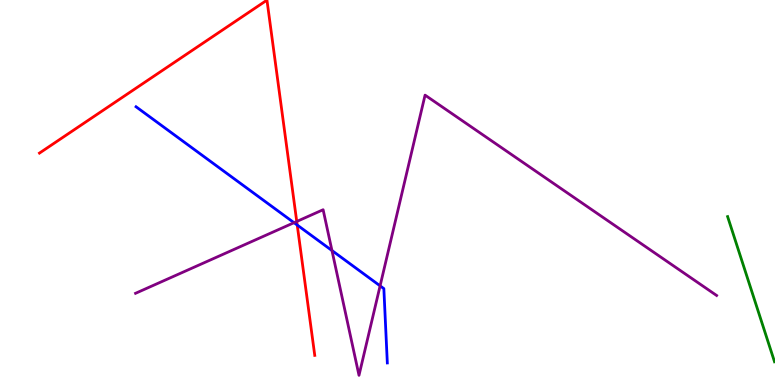[{'lines': ['blue', 'red'], 'intersections': [{'x': 3.84, 'y': 4.15}]}, {'lines': ['green', 'red'], 'intersections': []}, {'lines': ['purple', 'red'], 'intersections': [{'x': 3.83, 'y': 4.25}]}, {'lines': ['blue', 'green'], 'intersections': []}, {'lines': ['blue', 'purple'], 'intersections': [{'x': 3.79, 'y': 4.22}, {'x': 4.28, 'y': 3.49}, {'x': 4.9, 'y': 2.58}]}, {'lines': ['green', 'purple'], 'intersections': []}]